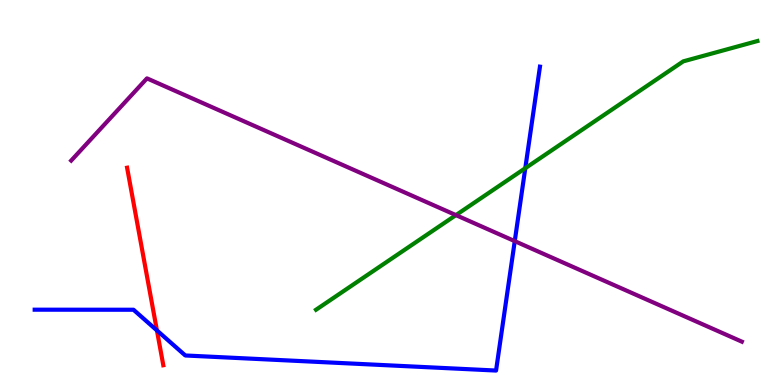[{'lines': ['blue', 'red'], 'intersections': [{'x': 2.02, 'y': 1.42}]}, {'lines': ['green', 'red'], 'intersections': []}, {'lines': ['purple', 'red'], 'intersections': []}, {'lines': ['blue', 'green'], 'intersections': [{'x': 6.78, 'y': 5.63}]}, {'lines': ['blue', 'purple'], 'intersections': [{'x': 6.64, 'y': 3.74}]}, {'lines': ['green', 'purple'], 'intersections': [{'x': 5.88, 'y': 4.41}]}]